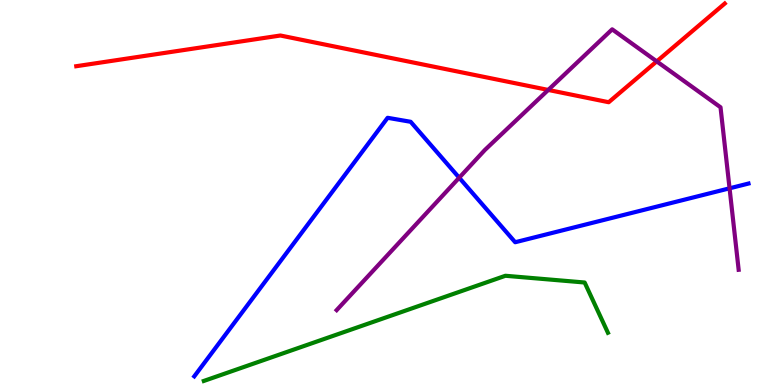[{'lines': ['blue', 'red'], 'intersections': []}, {'lines': ['green', 'red'], 'intersections': []}, {'lines': ['purple', 'red'], 'intersections': [{'x': 7.07, 'y': 7.66}, {'x': 8.47, 'y': 8.41}]}, {'lines': ['blue', 'green'], 'intersections': []}, {'lines': ['blue', 'purple'], 'intersections': [{'x': 5.93, 'y': 5.38}, {'x': 9.41, 'y': 5.11}]}, {'lines': ['green', 'purple'], 'intersections': []}]